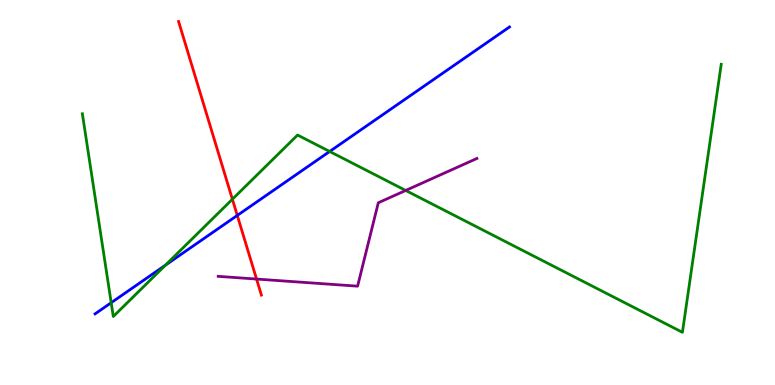[{'lines': ['blue', 'red'], 'intersections': [{'x': 3.06, 'y': 4.4}]}, {'lines': ['green', 'red'], 'intersections': [{'x': 3.0, 'y': 4.83}]}, {'lines': ['purple', 'red'], 'intersections': [{'x': 3.31, 'y': 2.75}]}, {'lines': ['blue', 'green'], 'intersections': [{'x': 1.43, 'y': 2.14}, {'x': 2.13, 'y': 3.11}, {'x': 4.25, 'y': 6.07}]}, {'lines': ['blue', 'purple'], 'intersections': []}, {'lines': ['green', 'purple'], 'intersections': [{'x': 5.23, 'y': 5.05}]}]